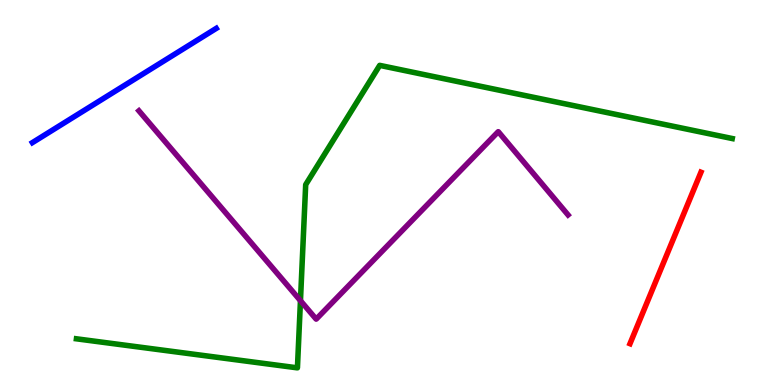[{'lines': ['blue', 'red'], 'intersections': []}, {'lines': ['green', 'red'], 'intersections': []}, {'lines': ['purple', 'red'], 'intersections': []}, {'lines': ['blue', 'green'], 'intersections': []}, {'lines': ['blue', 'purple'], 'intersections': []}, {'lines': ['green', 'purple'], 'intersections': [{'x': 3.88, 'y': 2.19}]}]